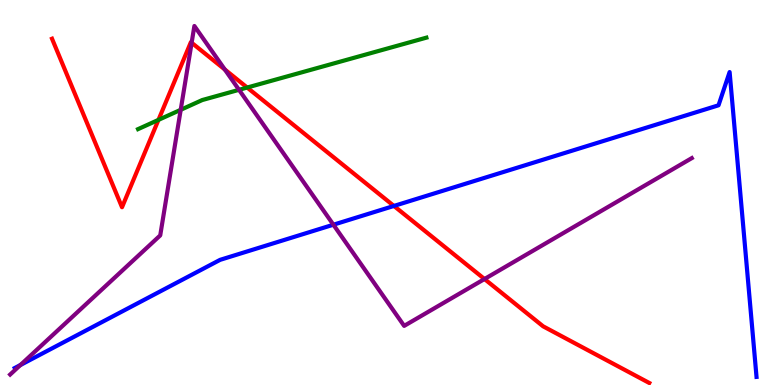[{'lines': ['blue', 'red'], 'intersections': [{'x': 5.08, 'y': 4.65}]}, {'lines': ['green', 'red'], 'intersections': [{'x': 2.04, 'y': 6.89}, {'x': 3.19, 'y': 7.73}]}, {'lines': ['purple', 'red'], 'intersections': [{'x': 2.47, 'y': 8.89}, {'x': 2.9, 'y': 8.19}, {'x': 6.25, 'y': 2.75}]}, {'lines': ['blue', 'green'], 'intersections': []}, {'lines': ['blue', 'purple'], 'intersections': [{'x': 0.263, 'y': 0.518}, {'x': 4.3, 'y': 4.16}]}, {'lines': ['green', 'purple'], 'intersections': [{'x': 2.33, 'y': 7.15}, {'x': 3.08, 'y': 7.67}]}]